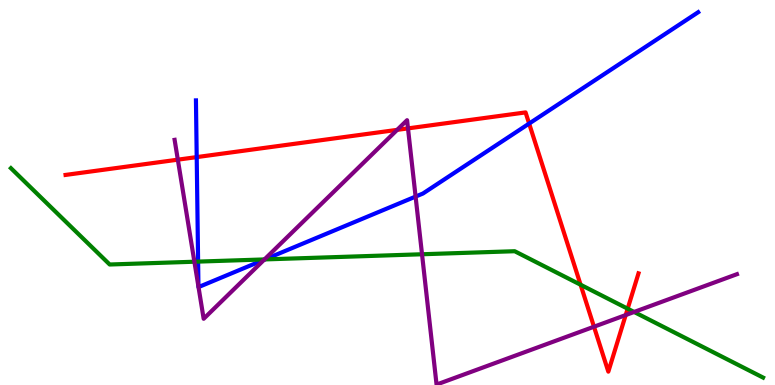[{'lines': ['blue', 'red'], 'intersections': [{'x': 2.54, 'y': 5.92}, {'x': 6.83, 'y': 6.79}]}, {'lines': ['green', 'red'], 'intersections': [{'x': 7.49, 'y': 2.6}, {'x': 8.1, 'y': 1.98}]}, {'lines': ['purple', 'red'], 'intersections': [{'x': 2.29, 'y': 5.85}, {'x': 5.12, 'y': 6.63}, {'x': 5.26, 'y': 6.67}, {'x': 7.66, 'y': 1.51}, {'x': 8.07, 'y': 1.82}]}, {'lines': ['blue', 'green'], 'intersections': [{'x': 2.56, 'y': 3.21}, {'x': 3.42, 'y': 3.26}]}, {'lines': ['blue', 'purple'], 'intersections': [{'x': 2.56, 'y': 2.55}, {'x': 2.56, 'y': 2.54}, {'x': 3.41, 'y': 3.25}, {'x': 5.36, 'y': 4.89}]}, {'lines': ['green', 'purple'], 'intersections': [{'x': 2.51, 'y': 3.2}, {'x': 3.41, 'y': 3.26}, {'x': 5.45, 'y': 3.4}, {'x': 8.18, 'y': 1.9}]}]